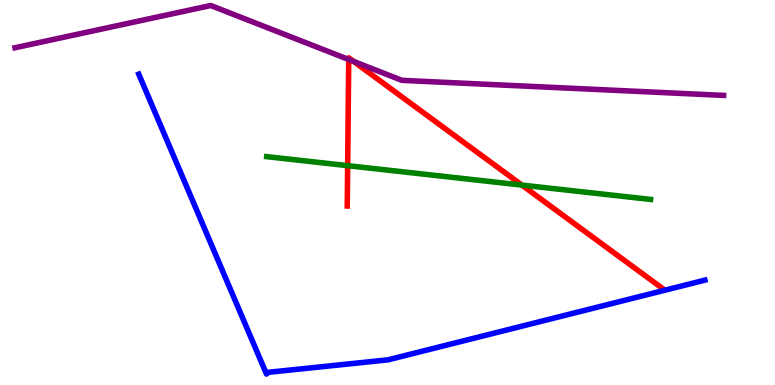[{'lines': ['blue', 'red'], 'intersections': []}, {'lines': ['green', 'red'], 'intersections': [{'x': 4.49, 'y': 5.7}, {'x': 6.73, 'y': 5.19}]}, {'lines': ['purple', 'red'], 'intersections': [{'x': 4.5, 'y': 8.45}, {'x': 4.56, 'y': 8.4}]}, {'lines': ['blue', 'green'], 'intersections': []}, {'lines': ['blue', 'purple'], 'intersections': []}, {'lines': ['green', 'purple'], 'intersections': []}]